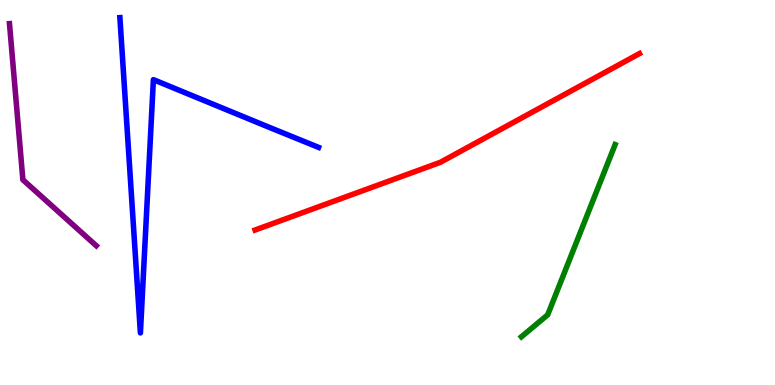[{'lines': ['blue', 'red'], 'intersections': []}, {'lines': ['green', 'red'], 'intersections': []}, {'lines': ['purple', 'red'], 'intersections': []}, {'lines': ['blue', 'green'], 'intersections': []}, {'lines': ['blue', 'purple'], 'intersections': []}, {'lines': ['green', 'purple'], 'intersections': []}]